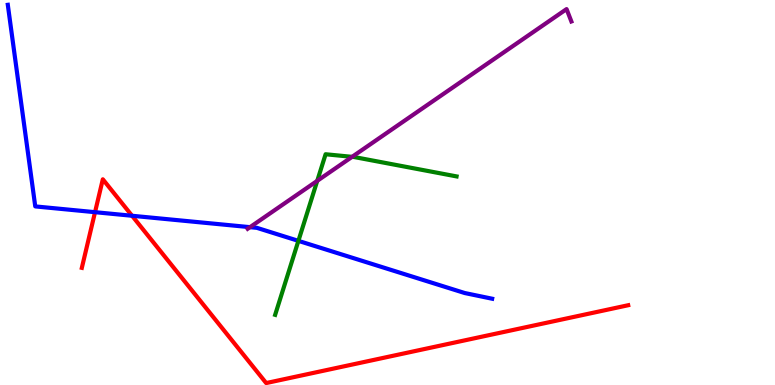[{'lines': ['blue', 'red'], 'intersections': [{'x': 1.23, 'y': 4.49}, {'x': 1.7, 'y': 4.4}]}, {'lines': ['green', 'red'], 'intersections': []}, {'lines': ['purple', 'red'], 'intersections': []}, {'lines': ['blue', 'green'], 'intersections': [{'x': 3.85, 'y': 3.74}]}, {'lines': ['blue', 'purple'], 'intersections': [{'x': 3.23, 'y': 4.1}]}, {'lines': ['green', 'purple'], 'intersections': [{'x': 4.09, 'y': 5.3}, {'x': 4.54, 'y': 5.93}]}]